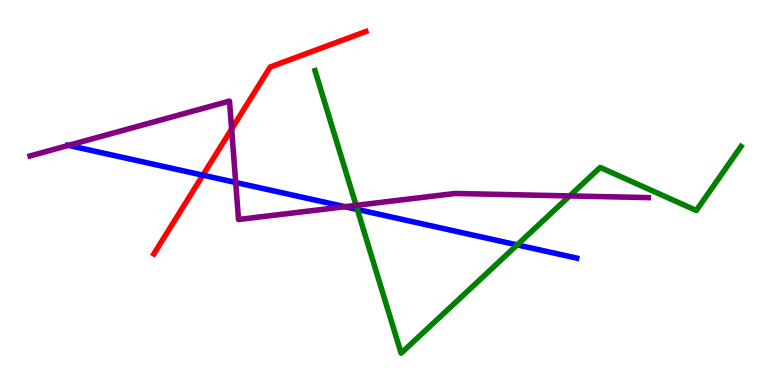[{'lines': ['blue', 'red'], 'intersections': [{'x': 2.62, 'y': 5.45}]}, {'lines': ['green', 'red'], 'intersections': []}, {'lines': ['purple', 'red'], 'intersections': [{'x': 2.99, 'y': 6.65}]}, {'lines': ['blue', 'green'], 'intersections': [{'x': 4.61, 'y': 4.56}, {'x': 6.67, 'y': 3.64}]}, {'lines': ['blue', 'purple'], 'intersections': [{'x': 0.884, 'y': 6.22}, {'x': 3.04, 'y': 5.26}, {'x': 4.45, 'y': 4.63}]}, {'lines': ['green', 'purple'], 'intersections': [{'x': 4.59, 'y': 4.67}, {'x': 7.35, 'y': 4.91}]}]